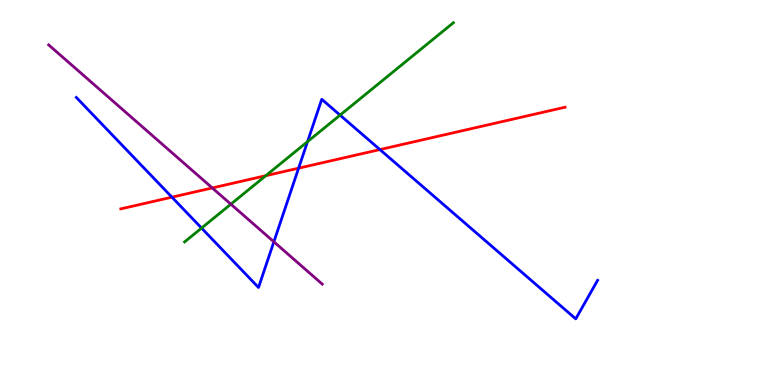[{'lines': ['blue', 'red'], 'intersections': [{'x': 2.22, 'y': 4.88}, {'x': 3.85, 'y': 5.63}, {'x': 4.9, 'y': 6.11}]}, {'lines': ['green', 'red'], 'intersections': [{'x': 3.43, 'y': 5.44}]}, {'lines': ['purple', 'red'], 'intersections': [{'x': 2.74, 'y': 5.12}]}, {'lines': ['blue', 'green'], 'intersections': [{'x': 2.6, 'y': 4.08}, {'x': 3.97, 'y': 6.32}, {'x': 4.39, 'y': 7.01}]}, {'lines': ['blue', 'purple'], 'intersections': [{'x': 3.53, 'y': 3.72}]}, {'lines': ['green', 'purple'], 'intersections': [{'x': 2.98, 'y': 4.7}]}]